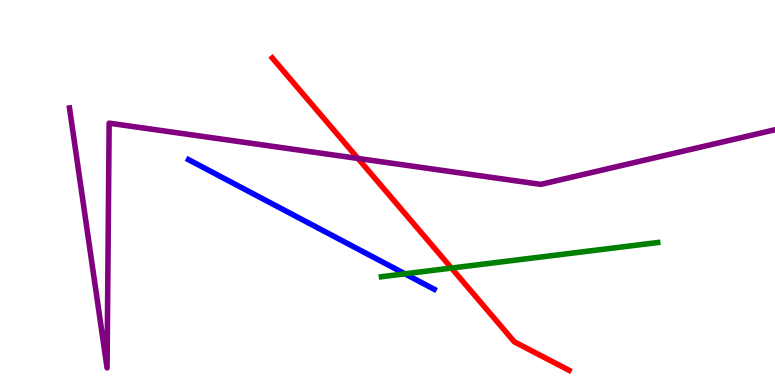[{'lines': ['blue', 'red'], 'intersections': []}, {'lines': ['green', 'red'], 'intersections': [{'x': 5.83, 'y': 3.04}]}, {'lines': ['purple', 'red'], 'intersections': [{'x': 4.62, 'y': 5.88}]}, {'lines': ['blue', 'green'], 'intersections': [{'x': 5.23, 'y': 2.89}]}, {'lines': ['blue', 'purple'], 'intersections': []}, {'lines': ['green', 'purple'], 'intersections': []}]